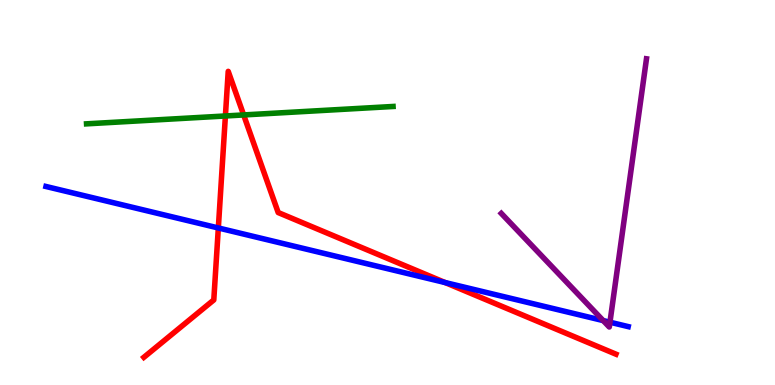[{'lines': ['blue', 'red'], 'intersections': [{'x': 2.82, 'y': 4.08}, {'x': 5.74, 'y': 2.66}]}, {'lines': ['green', 'red'], 'intersections': [{'x': 2.91, 'y': 6.99}, {'x': 3.14, 'y': 7.01}]}, {'lines': ['purple', 'red'], 'intersections': []}, {'lines': ['blue', 'green'], 'intersections': []}, {'lines': ['blue', 'purple'], 'intersections': [{'x': 7.78, 'y': 1.67}, {'x': 7.87, 'y': 1.63}]}, {'lines': ['green', 'purple'], 'intersections': []}]